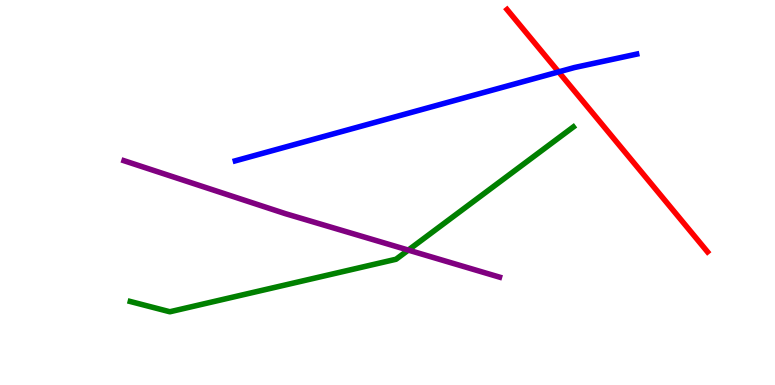[{'lines': ['blue', 'red'], 'intersections': [{'x': 7.21, 'y': 8.13}]}, {'lines': ['green', 'red'], 'intersections': []}, {'lines': ['purple', 'red'], 'intersections': []}, {'lines': ['blue', 'green'], 'intersections': []}, {'lines': ['blue', 'purple'], 'intersections': []}, {'lines': ['green', 'purple'], 'intersections': [{'x': 5.27, 'y': 3.5}]}]